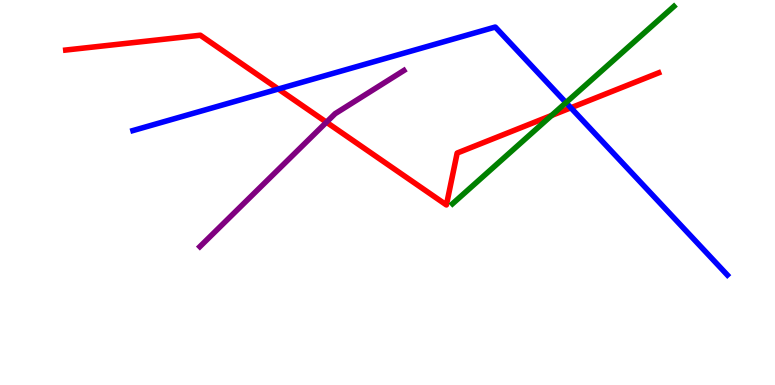[{'lines': ['blue', 'red'], 'intersections': [{'x': 3.59, 'y': 7.69}, {'x': 7.37, 'y': 7.2}]}, {'lines': ['green', 'red'], 'intersections': [{'x': 7.12, 'y': 7.0}]}, {'lines': ['purple', 'red'], 'intersections': [{'x': 4.21, 'y': 6.83}]}, {'lines': ['blue', 'green'], 'intersections': [{'x': 7.3, 'y': 7.33}]}, {'lines': ['blue', 'purple'], 'intersections': []}, {'lines': ['green', 'purple'], 'intersections': []}]